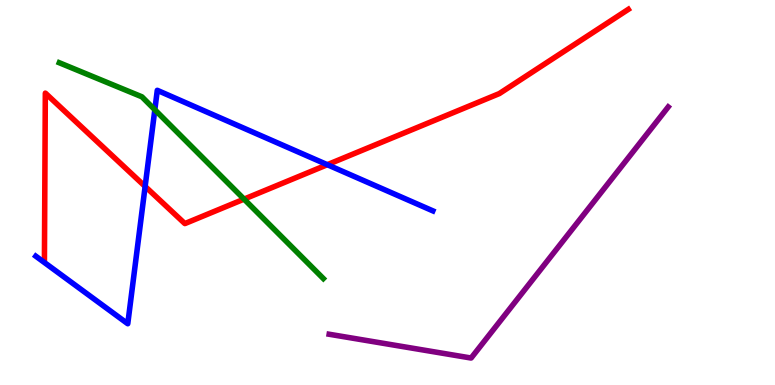[{'lines': ['blue', 'red'], 'intersections': [{'x': 1.87, 'y': 5.16}, {'x': 4.22, 'y': 5.72}]}, {'lines': ['green', 'red'], 'intersections': [{'x': 3.15, 'y': 4.83}]}, {'lines': ['purple', 'red'], 'intersections': []}, {'lines': ['blue', 'green'], 'intersections': [{'x': 2.0, 'y': 7.15}]}, {'lines': ['blue', 'purple'], 'intersections': []}, {'lines': ['green', 'purple'], 'intersections': []}]